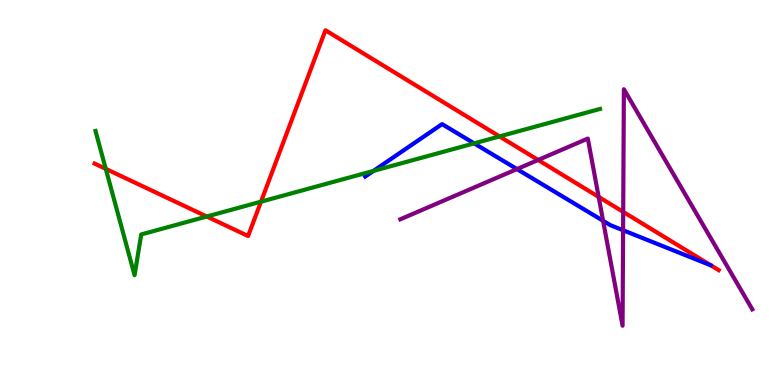[{'lines': ['blue', 'red'], 'intersections': []}, {'lines': ['green', 'red'], 'intersections': [{'x': 1.36, 'y': 5.61}, {'x': 2.67, 'y': 4.38}, {'x': 3.37, 'y': 4.76}, {'x': 6.45, 'y': 6.46}]}, {'lines': ['purple', 'red'], 'intersections': [{'x': 6.94, 'y': 5.84}, {'x': 7.72, 'y': 4.89}, {'x': 8.04, 'y': 4.5}]}, {'lines': ['blue', 'green'], 'intersections': [{'x': 4.82, 'y': 5.56}, {'x': 6.12, 'y': 6.28}]}, {'lines': ['blue', 'purple'], 'intersections': [{'x': 6.67, 'y': 5.61}, {'x': 7.78, 'y': 4.26}, {'x': 8.04, 'y': 4.02}]}, {'lines': ['green', 'purple'], 'intersections': []}]